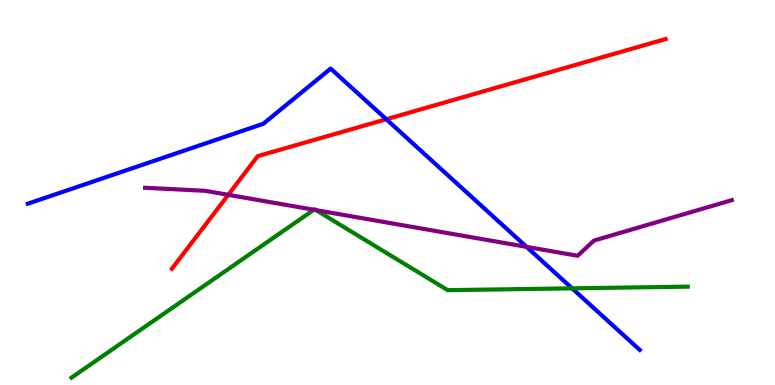[{'lines': ['blue', 'red'], 'intersections': [{'x': 4.98, 'y': 6.9}]}, {'lines': ['green', 'red'], 'intersections': []}, {'lines': ['purple', 'red'], 'intersections': [{'x': 2.95, 'y': 4.94}]}, {'lines': ['blue', 'green'], 'intersections': [{'x': 7.38, 'y': 2.51}]}, {'lines': ['blue', 'purple'], 'intersections': [{'x': 6.79, 'y': 3.59}]}, {'lines': ['green', 'purple'], 'intersections': [{'x': 4.05, 'y': 4.55}, {'x': 4.08, 'y': 4.54}]}]